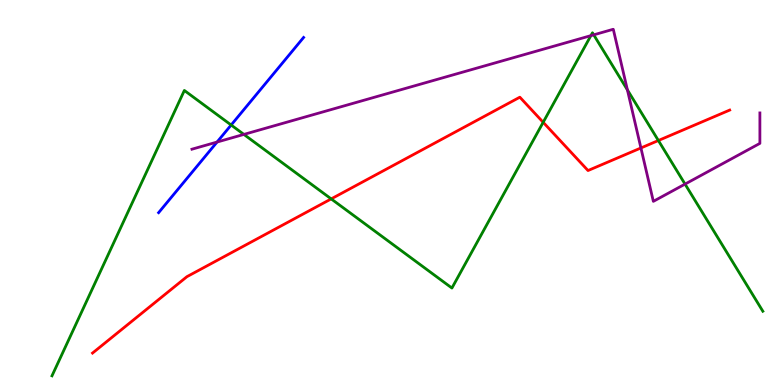[{'lines': ['blue', 'red'], 'intersections': []}, {'lines': ['green', 'red'], 'intersections': [{'x': 4.27, 'y': 4.83}, {'x': 7.01, 'y': 6.82}, {'x': 8.5, 'y': 6.35}]}, {'lines': ['purple', 'red'], 'intersections': [{'x': 8.27, 'y': 6.16}]}, {'lines': ['blue', 'green'], 'intersections': [{'x': 2.98, 'y': 6.75}]}, {'lines': ['blue', 'purple'], 'intersections': [{'x': 2.8, 'y': 6.31}]}, {'lines': ['green', 'purple'], 'intersections': [{'x': 3.15, 'y': 6.51}, {'x': 7.62, 'y': 9.07}, {'x': 7.66, 'y': 9.1}, {'x': 8.1, 'y': 7.67}, {'x': 8.84, 'y': 5.22}]}]